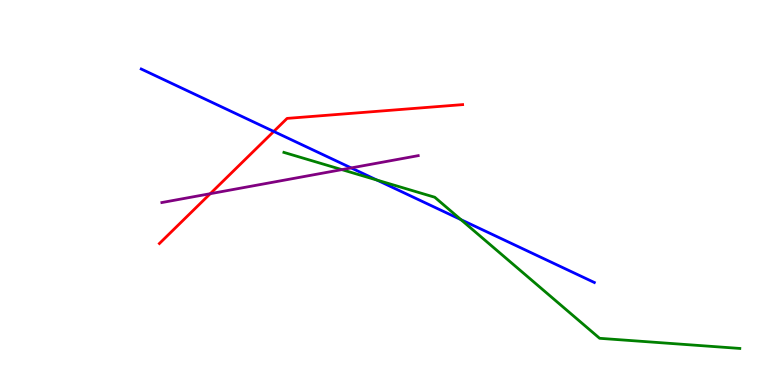[{'lines': ['blue', 'red'], 'intersections': [{'x': 3.53, 'y': 6.59}]}, {'lines': ['green', 'red'], 'intersections': []}, {'lines': ['purple', 'red'], 'intersections': [{'x': 2.71, 'y': 4.97}]}, {'lines': ['blue', 'green'], 'intersections': [{'x': 4.86, 'y': 5.32}, {'x': 5.95, 'y': 4.3}]}, {'lines': ['blue', 'purple'], 'intersections': [{'x': 4.53, 'y': 5.64}]}, {'lines': ['green', 'purple'], 'intersections': [{'x': 4.41, 'y': 5.59}]}]